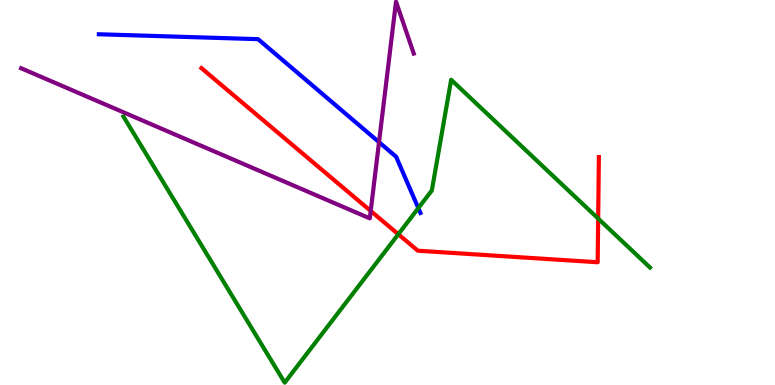[{'lines': ['blue', 'red'], 'intersections': []}, {'lines': ['green', 'red'], 'intersections': [{'x': 5.14, 'y': 3.92}, {'x': 7.72, 'y': 4.32}]}, {'lines': ['purple', 'red'], 'intersections': [{'x': 4.78, 'y': 4.52}]}, {'lines': ['blue', 'green'], 'intersections': [{'x': 5.4, 'y': 4.59}]}, {'lines': ['blue', 'purple'], 'intersections': [{'x': 4.89, 'y': 6.31}]}, {'lines': ['green', 'purple'], 'intersections': []}]